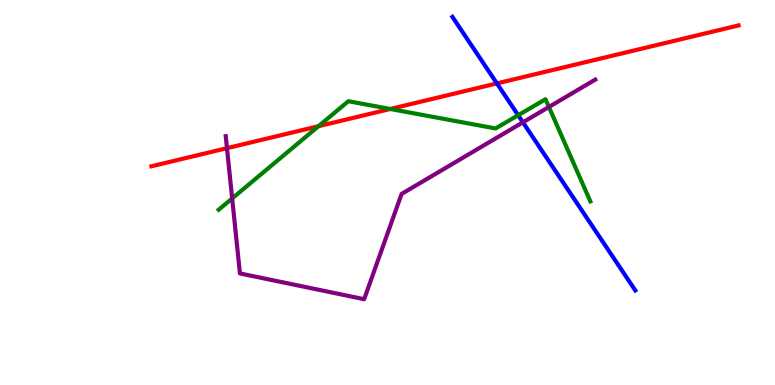[{'lines': ['blue', 'red'], 'intersections': [{'x': 6.41, 'y': 7.83}]}, {'lines': ['green', 'red'], 'intersections': [{'x': 4.11, 'y': 6.72}, {'x': 5.04, 'y': 7.17}]}, {'lines': ['purple', 'red'], 'intersections': [{'x': 2.93, 'y': 6.15}]}, {'lines': ['blue', 'green'], 'intersections': [{'x': 6.69, 'y': 7.01}]}, {'lines': ['blue', 'purple'], 'intersections': [{'x': 6.75, 'y': 6.82}]}, {'lines': ['green', 'purple'], 'intersections': [{'x': 3.0, 'y': 4.85}, {'x': 7.08, 'y': 7.22}]}]